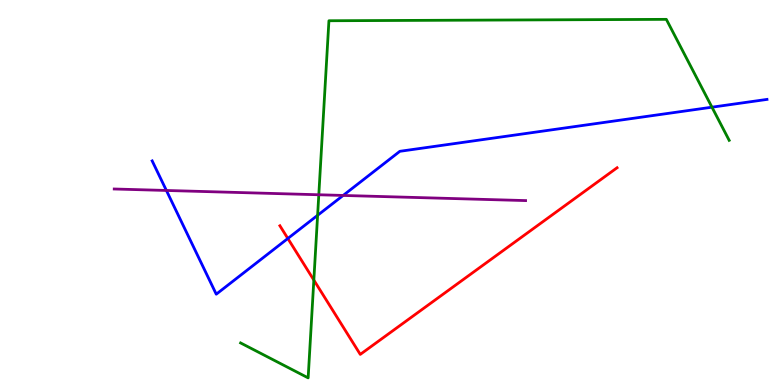[{'lines': ['blue', 'red'], 'intersections': [{'x': 3.71, 'y': 3.81}]}, {'lines': ['green', 'red'], 'intersections': [{'x': 4.05, 'y': 2.73}]}, {'lines': ['purple', 'red'], 'intersections': []}, {'lines': ['blue', 'green'], 'intersections': [{'x': 4.1, 'y': 4.41}, {'x': 9.19, 'y': 7.22}]}, {'lines': ['blue', 'purple'], 'intersections': [{'x': 2.15, 'y': 5.05}, {'x': 4.43, 'y': 4.92}]}, {'lines': ['green', 'purple'], 'intersections': [{'x': 4.11, 'y': 4.94}]}]